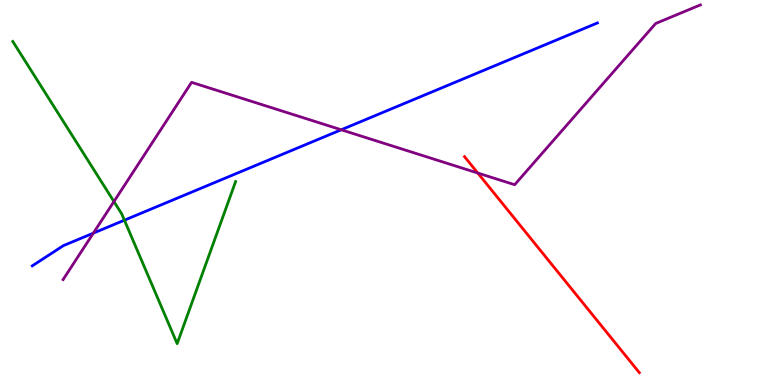[{'lines': ['blue', 'red'], 'intersections': []}, {'lines': ['green', 'red'], 'intersections': []}, {'lines': ['purple', 'red'], 'intersections': [{'x': 6.17, 'y': 5.51}]}, {'lines': ['blue', 'green'], 'intersections': [{'x': 1.61, 'y': 4.28}]}, {'lines': ['blue', 'purple'], 'intersections': [{'x': 1.2, 'y': 3.94}, {'x': 4.4, 'y': 6.63}]}, {'lines': ['green', 'purple'], 'intersections': [{'x': 1.47, 'y': 4.77}]}]